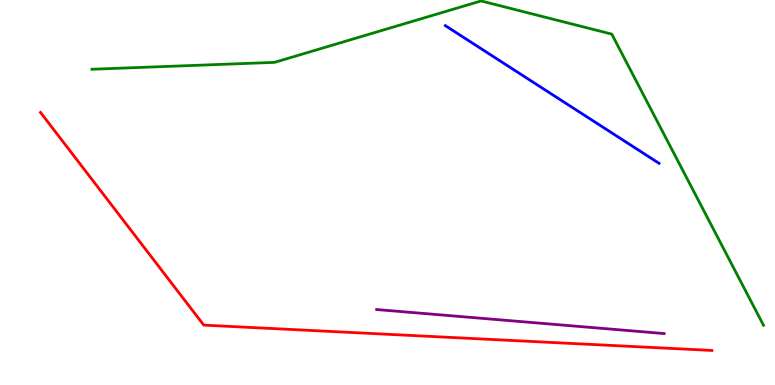[{'lines': ['blue', 'red'], 'intersections': []}, {'lines': ['green', 'red'], 'intersections': []}, {'lines': ['purple', 'red'], 'intersections': []}, {'lines': ['blue', 'green'], 'intersections': []}, {'lines': ['blue', 'purple'], 'intersections': []}, {'lines': ['green', 'purple'], 'intersections': []}]